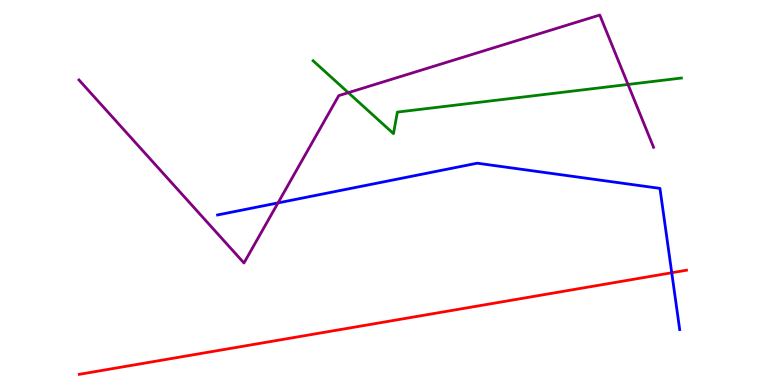[{'lines': ['blue', 'red'], 'intersections': [{'x': 8.67, 'y': 2.92}]}, {'lines': ['green', 'red'], 'intersections': []}, {'lines': ['purple', 'red'], 'intersections': []}, {'lines': ['blue', 'green'], 'intersections': []}, {'lines': ['blue', 'purple'], 'intersections': [{'x': 3.59, 'y': 4.73}]}, {'lines': ['green', 'purple'], 'intersections': [{'x': 4.49, 'y': 7.59}, {'x': 8.1, 'y': 7.81}]}]